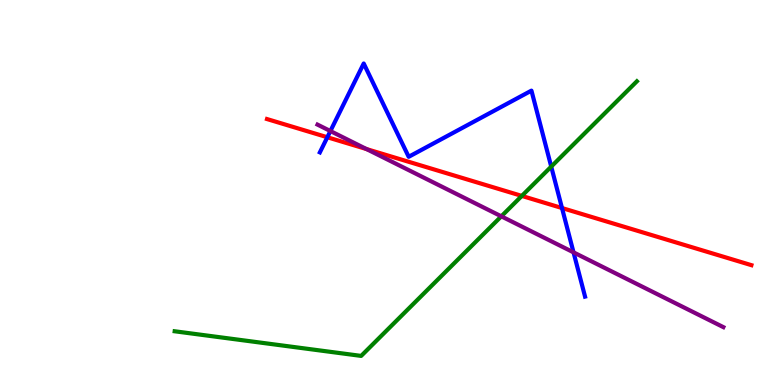[{'lines': ['blue', 'red'], 'intersections': [{'x': 4.22, 'y': 6.44}, {'x': 7.25, 'y': 4.6}]}, {'lines': ['green', 'red'], 'intersections': [{'x': 6.73, 'y': 4.91}]}, {'lines': ['purple', 'red'], 'intersections': [{'x': 4.73, 'y': 6.13}]}, {'lines': ['blue', 'green'], 'intersections': [{'x': 7.11, 'y': 5.67}]}, {'lines': ['blue', 'purple'], 'intersections': [{'x': 4.26, 'y': 6.6}, {'x': 7.4, 'y': 3.44}]}, {'lines': ['green', 'purple'], 'intersections': [{'x': 6.47, 'y': 4.38}]}]